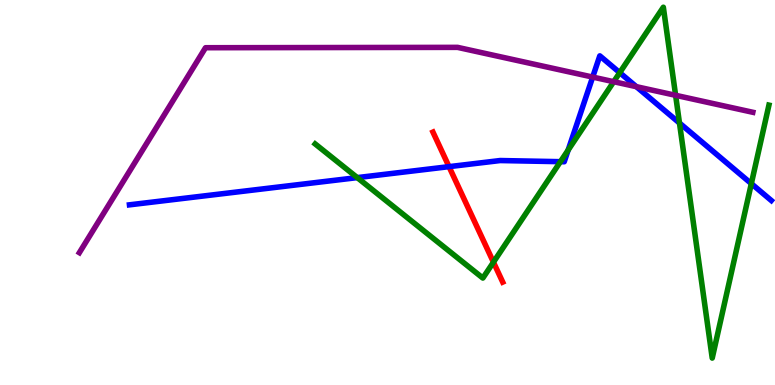[{'lines': ['blue', 'red'], 'intersections': [{'x': 5.79, 'y': 5.67}]}, {'lines': ['green', 'red'], 'intersections': [{'x': 6.37, 'y': 3.19}]}, {'lines': ['purple', 'red'], 'intersections': []}, {'lines': ['blue', 'green'], 'intersections': [{'x': 4.61, 'y': 5.39}, {'x': 7.23, 'y': 5.8}, {'x': 7.33, 'y': 6.1}, {'x': 8.0, 'y': 8.11}, {'x': 8.77, 'y': 6.8}, {'x': 9.69, 'y': 5.23}]}, {'lines': ['blue', 'purple'], 'intersections': [{'x': 7.65, 'y': 8.0}, {'x': 8.21, 'y': 7.75}]}, {'lines': ['green', 'purple'], 'intersections': [{'x': 7.92, 'y': 7.88}, {'x': 8.72, 'y': 7.52}]}]